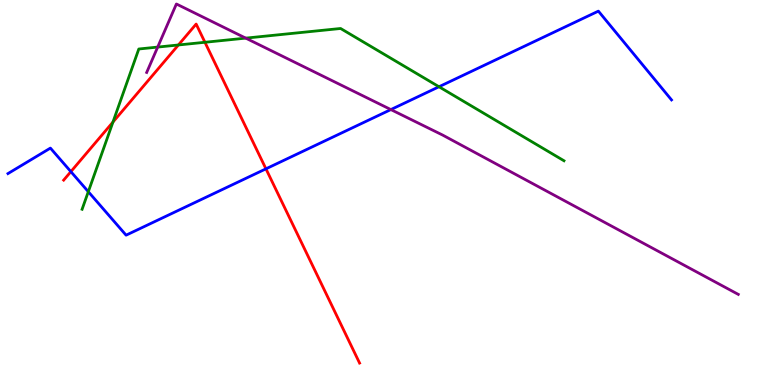[{'lines': ['blue', 'red'], 'intersections': [{'x': 0.914, 'y': 5.54}, {'x': 3.43, 'y': 5.61}]}, {'lines': ['green', 'red'], 'intersections': [{'x': 1.46, 'y': 6.83}, {'x': 2.3, 'y': 8.83}, {'x': 2.64, 'y': 8.9}]}, {'lines': ['purple', 'red'], 'intersections': []}, {'lines': ['blue', 'green'], 'intersections': [{'x': 1.14, 'y': 5.02}, {'x': 5.66, 'y': 7.75}]}, {'lines': ['blue', 'purple'], 'intersections': [{'x': 5.04, 'y': 7.15}]}, {'lines': ['green', 'purple'], 'intersections': [{'x': 2.03, 'y': 8.78}, {'x': 3.17, 'y': 9.01}]}]